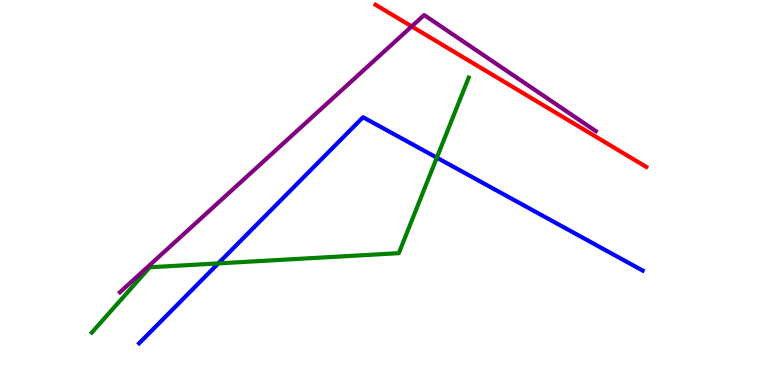[{'lines': ['blue', 'red'], 'intersections': []}, {'lines': ['green', 'red'], 'intersections': []}, {'lines': ['purple', 'red'], 'intersections': [{'x': 5.31, 'y': 9.31}]}, {'lines': ['blue', 'green'], 'intersections': [{'x': 2.82, 'y': 3.16}, {'x': 5.64, 'y': 5.9}]}, {'lines': ['blue', 'purple'], 'intersections': []}, {'lines': ['green', 'purple'], 'intersections': []}]